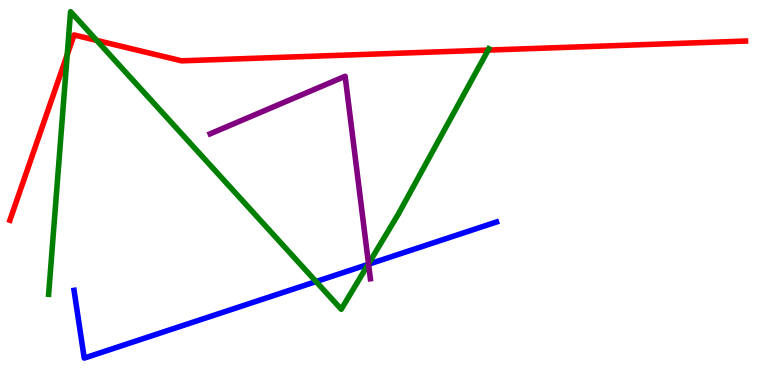[{'lines': ['blue', 'red'], 'intersections': []}, {'lines': ['green', 'red'], 'intersections': [{'x': 0.867, 'y': 8.58}, {'x': 1.25, 'y': 8.95}, {'x': 6.3, 'y': 8.7}]}, {'lines': ['purple', 'red'], 'intersections': []}, {'lines': ['blue', 'green'], 'intersections': [{'x': 4.08, 'y': 2.69}, {'x': 4.75, 'y': 3.13}]}, {'lines': ['blue', 'purple'], 'intersections': [{'x': 4.76, 'y': 3.14}]}, {'lines': ['green', 'purple'], 'intersections': [{'x': 4.75, 'y': 3.15}]}]